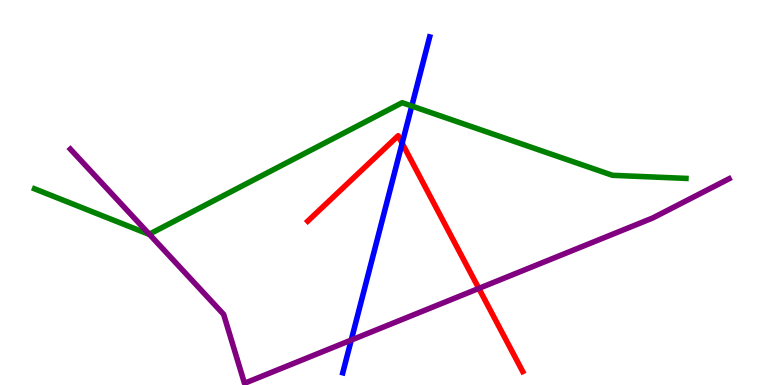[{'lines': ['blue', 'red'], 'intersections': [{'x': 5.19, 'y': 6.28}]}, {'lines': ['green', 'red'], 'intersections': []}, {'lines': ['purple', 'red'], 'intersections': [{'x': 6.18, 'y': 2.51}]}, {'lines': ['blue', 'green'], 'intersections': [{'x': 5.31, 'y': 7.25}]}, {'lines': ['blue', 'purple'], 'intersections': [{'x': 4.53, 'y': 1.17}]}, {'lines': ['green', 'purple'], 'intersections': [{'x': 1.93, 'y': 3.92}]}]